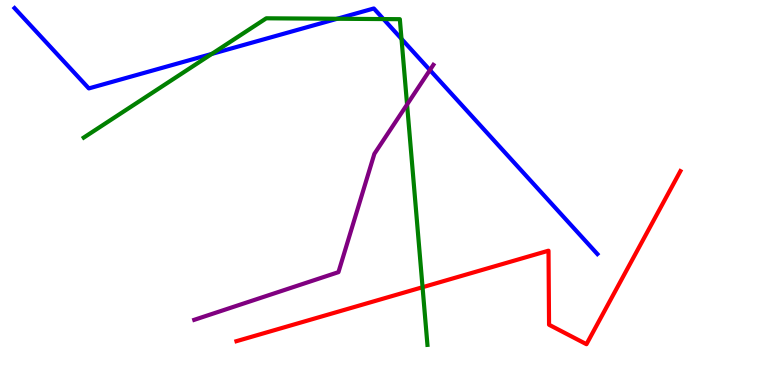[{'lines': ['blue', 'red'], 'intersections': []}, {'lines': ['green', 'red'], 'intersections': [{'x': 5.45, 'y': 2.54}]}, {'lines': ['purple', 'red'], 'intersections': []}, {'lines': ['blue', 'green'], 'intersections': [{'x': 2.73, 'y': 8.6}, {'x': 4.35, 'y': 9.51}, {'x': 4.95, 'y': 9.5}, {'x': 5.18, 'y': 8.99}]}, {'lines': ['blue', 'purple'], 'intersections': [{'x': 5.55, 'y': 8.18}]}, {'lines': ['green', 'purple'], 'intersections': [{'x': 5.25, 'y': 7.29}]}]